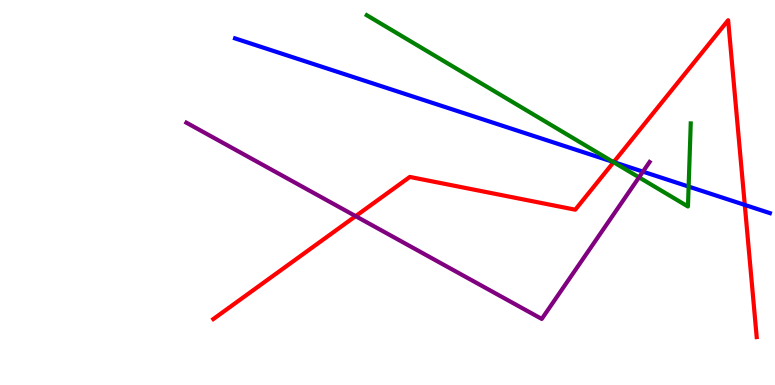[{'lines': ['blue', 'red'], 'intersections': [{'x': 7.92, 'y': 5.79}, {'x': 9.61, 'y': 4.68}]}, {'lines': ['green', 'red'], 'intersections': [{'x': 7.92, 'y': 5.79}]}, {'lines': ['purple', 'red'], 'intersections': [{'x': 4.59, 'y': 4.39}]}, {'lines': ['blue', 'green'], 'intersections': [{'x': 7.91, 'y': 5.8}, {'x': 8.89, 'y': 5.15}]}, {'lines': ['blue', 'purple'], 'intersections': [{'x': 8.3, 'y': 5.54}]}, {'lines': ['green', 'purple'], 'intersections': [{'x': 8.25, 'y': 5.39}]}]